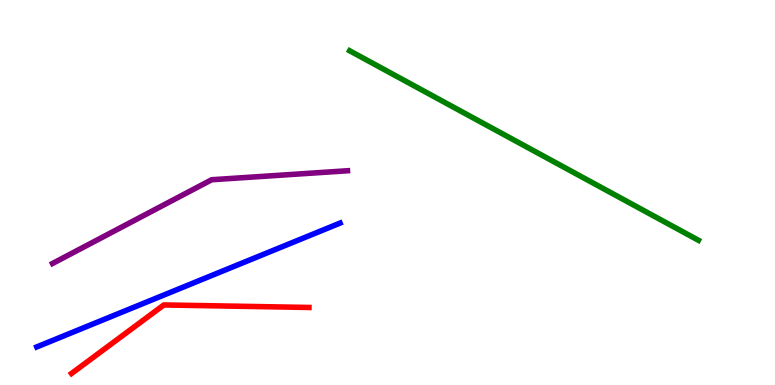[{'lines': ['blue', 'red'], 'intersections': []}, {'lines': ['green', 'red'], 'intersections': []}, {'lines': ['purple', 'red'], 'intersections': []}, {'lines': ['blue', 'green'], 'intersections': []}, {'lines': ['blue', 'purple'], 'intersections': []}, {'lines': ['green', 'purple'], 'intersections': []}]